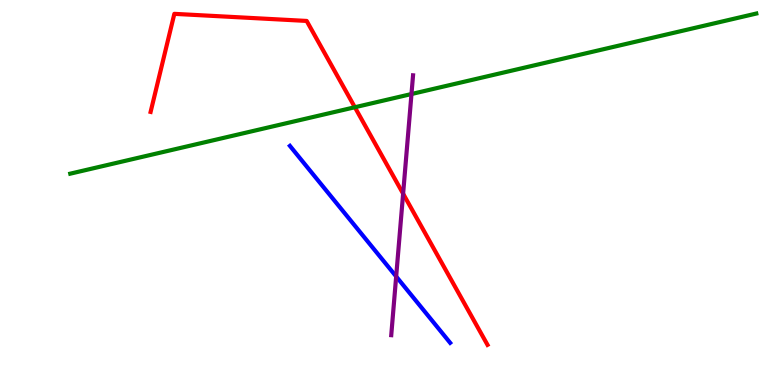[{'lines': ['blue', 'red'], 'intersections': []}, {'lines': ['green', 'red'], 'intersections': [{'x': 4.58, 'y': 7.21}]}, {'lines': ['purple', 'red'], 'intersections': [{'x': 5.2, 'y': 4.97}]}, {'lines': ['blue', 'green'], 'intersections': []}, {'lines': ['blue', 'purple'], 'intersections': [{'x': 5.11, 'y': 2.82}]}, {'lines': ['green', 'purple'], 'intersections': [{'x': 5.31, 'y': 7.56}]}]